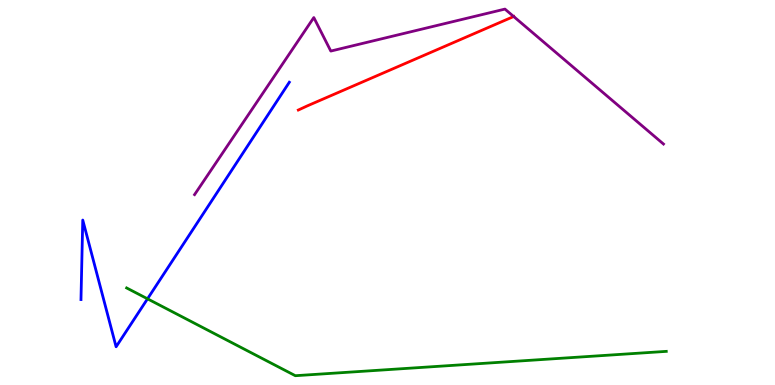[{'lines': ['blue', 'red'], 'intersections': []}, {'lines': ['green', 'red'], 'intersections': []}, {'lines': ['purple', 'red'], 'intersections': [{'x': 6.63, 'y': 9.57}]}, {'lines': ['blue', 'green'], 'intersections': [{'x': 1.9, 'y': 2.24}]}, {'lines': ['blue', 'purple'], 'intersections': []}, {'lines': ['green', 'purple'], 'intersections': []}]